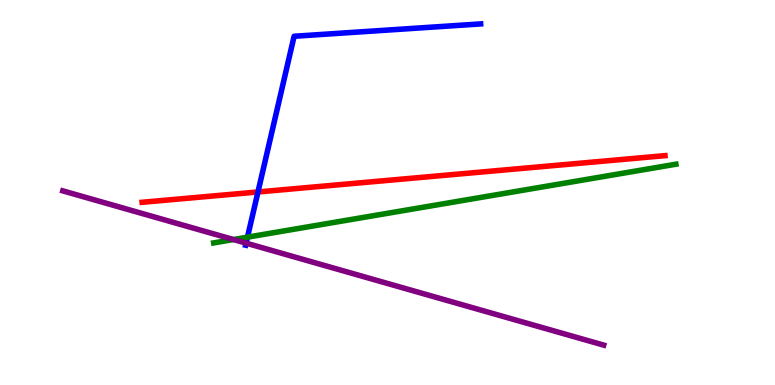[{'lines': ['blue', 'red'], 'intersections': [{'x': 3.33, 'y': 5.01}]}, {'lines': ['green', 'red'], 'intersections': []}, {'lines': ['purple', 'red'], 'intersections': []}, {'lines': ['blue', 'green'], 'intersections': [{'x': 3.19, 'y': 3.84}]}, {'lines': ['blue', 'purple'], 'intersections': [{'x': 3.18, 'y': 3.68}]}, {'lines': ['green', 'purple'], 'intersections': [{'x': 3.01, 'y': 3.78}]}]